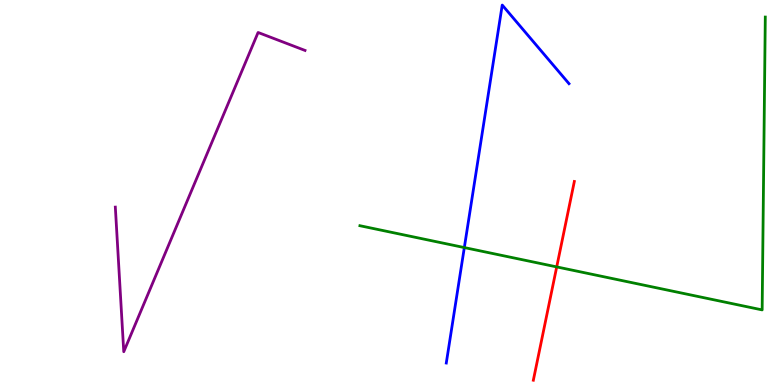[{'lines': ['blue', 'red'], 'intersections': []}, {'lines': ['green', 'red'], 'intersections': [{'x': 7.18, 'y': 3.07}]}, {'lines': ['purple', 'red'], 'intersections': []}, {'lines': ['blue', 'green'], 'intersections': [{'x': 5.99, 'y': 3.57}]}, {'lines': ['blue', 'purple'], 'intersections': []}, {'lines': ['green', 'purple'], 'intersections': []}]